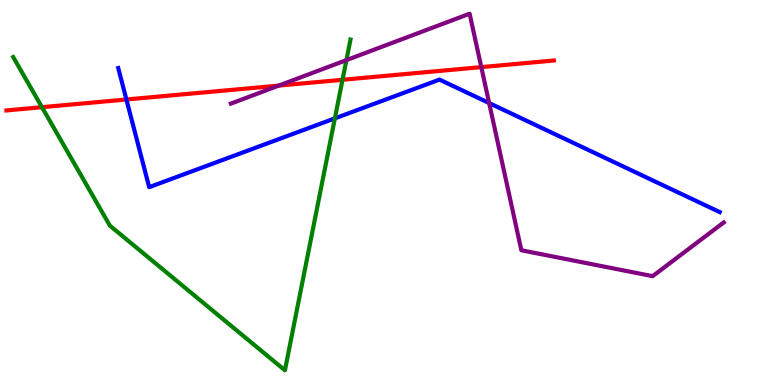[{'lines': ['blue', 'red'], 'intersections': [{'x': 1.63, 'y': 7.42}]}, {'lines': ['green', 'red'], 'intersections': [{'x': 0.541, 'y': 7.22}, {'x': 4.42, 'y': 7.93}]}, {'lines': ['purple', 'red'], 'intersections': [{'x': 3.6, 'y': 7.78}, {'x': 6.21, 'y': 8.26}]}, {'lines': ['blue', 'green'], 'intersections': [{'x': 4.32, 'y': 6.93}]}, {'lines': ['blue', 'purple'], 'intersections': [{'x': 6.31, 'y': 7.32}]}, {'lines': ['green', 'purple'], 'intersections': [{'x': 4.47, 'y': 8.44}]}]